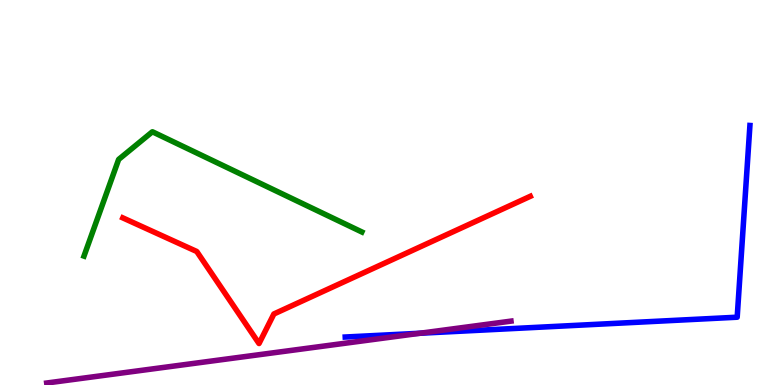[{'lines': ['blue', 'red'], 'intersections': []}, {'lines': ['green', 'red'], 'intersections': []}, {'lines': ['purple', 'red'], 'intersections': []}, {'lines': ['blue', 'green'], 'intersections': []}, {'lines': ['blue', 'purple'], 'intersections': [{'x': 5.42, 'y': 1.34}]}, {'lines': ['green', 'purple'], 'intersections': []}]